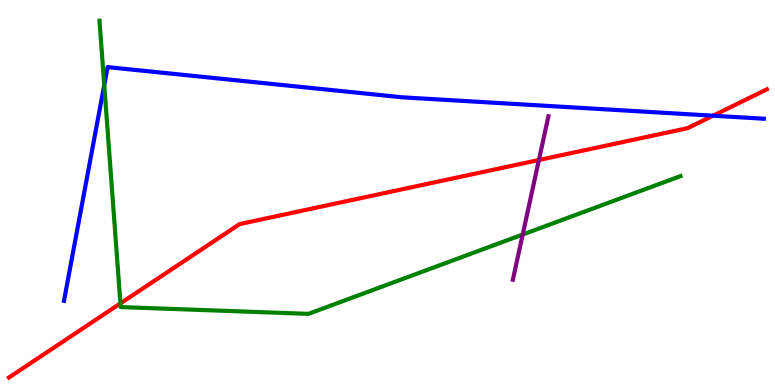[{'lines': ['blue', 'red'], 'intersections': [{'x': 9.2, 'y': 6.99}]}, {'lines': ['green', 'red'], 'intersections': [{'x': 1.55, 'y': 2.12}]}, {'lines': ['purple', 'red'], 'intersections': [{'x': 6.95, 'y': 5.84}]}, {'lines': ['blue', 'green'], 'intersections': [{'x': 1.35, 'y': 7.79}]}, {'lines': ['blue', 'purple'], 'intersections': []}, {'lines': ['green', 'purple'], 'intersections': [{'x': 6.74, 'y': 3.91}]}]